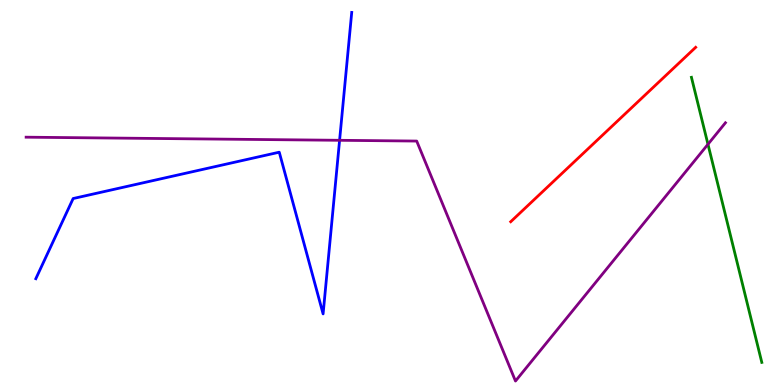[{'lines': ['blue', 'red'], 'intersections': []}, {'lines': ['green', 'red'], 'intersections': []}, {'lines': ['purple', 'red'], 'intersections': []}, {'lines': ['blue', 'green'], 'intersections': []}, {'lines': ['blue', 'purple'], 'intersections': [{'x': 4.38, 'y': 6.36}]}, {'lines': ['green', 'purple'], 'intersections': [{'x': 9.14, 'y': 6.25}]}]